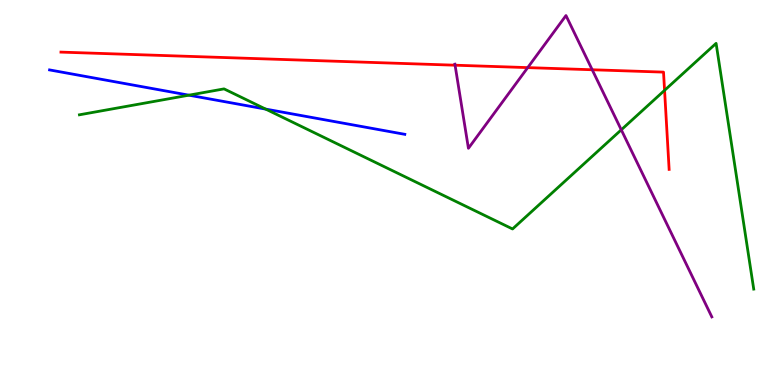[{'lines': ['blue', 'red'], 'intersections': []}, {'lines': ['green', 'red'], 'intersections': [{'x': 8.58, 'y': 7.65}]}, {'lines': ['purple', 'red'], 'intersections': [{'x': 5.87, 'y': 8.31}, {'x': 6.81, 'y': 8.24}, {'x': 7.64, 'y': 8.19}]}, {'lines': ['blue', 'green'], 'intersections': [{'x': 2.44, 'y': 7.53}, {'x': 3.43, 'y': 7.17}]}, {'lines': ['blue', 'purple'], 'intersections': []}, {'lines': ['green', 'purple'], 'intersections': [{'x': 8.02, 'y': 6.63}]}]